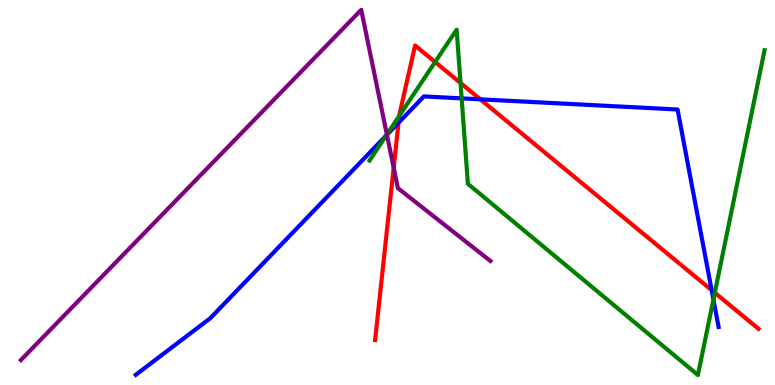[{'lines': ['blue', 'red'], 'intersections': [{'x': 5.14, 'y': 6.81}, {'x': 6.2, 'y': 7.42}, {'x': 9.18, 'y': 2.46}]}, {'lines': ['green', 'red'], 'intersections': [{'x': 5.15, 'y': 6.99}, {'x': 5.61, 'y': 8.39}, {'x': 5.94, 'y': 7.84}, {'x': 9.22, 'y': 2.4}]}, {'lines': ['purple', 'red'], 'intersections': [{'x': 5.08, 'y': 5.65}]}, {'lines': ['blue', 'green'], 'intersections': [{'x': 4.98, 'y': 6.48}, {'x': 5.96, 'y': 7.45}, {'x': 9.21, 'y': 2.22}]}, {'lines': ['blue', 'purple'], 'intersections': [{'x': 4.99, 'y': 6.5}]}, {'lines': ['green', 'purple'], 'intersections': [{'x': 4.99, 'y': 6.51}]}]